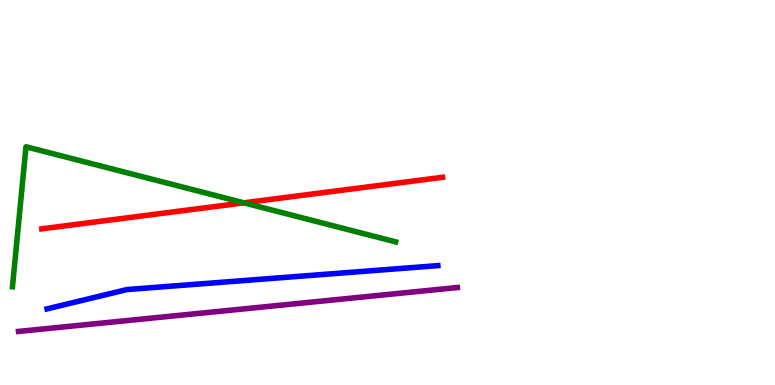[{'lines': ['blue', 'red'], 'intersections': []}, {'lines': ['green', 'red'], 'intersections': [{'x': 3.15, 'y': 4.73}]}, {'lines': ['purple', 'red'], 'intersections': []}, {'lines': ['blue', 'green'], 'intersections': []}, {'lines': ['blue', 'purple'], 'intersections': []}, {'lines': ['green', 'purple'], 'intersections': []}]